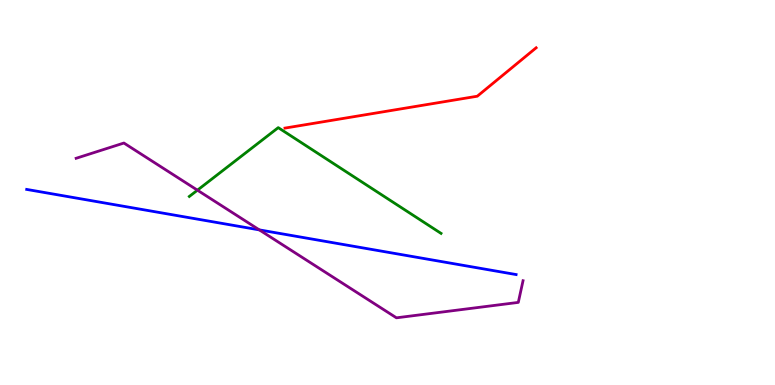[{'lines': ['blue', 'red'], 'intersections': []}, {'lines': ['green', 'red'], 'intersections': []}, {'lines': ['purple', 'red'], 'intersections': []}, {'lines': ['blue', 'green'], 'intersections': []}, {'lines': ['blue', 'purple'], 'intersections': [{'x': 3.35, 'y': 4.03}]}, {'lines': ['green', 'purple'], 'intersections': [{'x': 2.55, 'y': 5.06}]}]